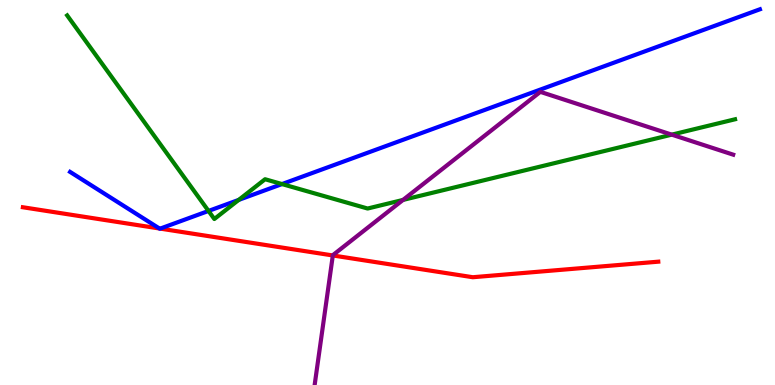[{'lines': ['blue', 'red'], 'intersections': [{'x': 2.06, 'y': 4.07}, {'x': 2.07, 'y': 4.06}]}, {'lines': ['green', 'red'], 'intersections': []}, {'lines': ['purple', 'red'], 'intersections': [{'x': 4.29, 'y': 3.36}]}, {'lines': ['blue', 'green'], 'intersections': [{'x': 2.69, 'y': 4.52}, {'x': 3.08, 'y': 4.81}, {'x': 3.64, 'y': 5.22}]}, {'lines': ['blue', 'purple'], 'intersections': []}, {'lines': ['green', 'purple'], 'intersections': [{'x': 5.2, 'y': 4.81}, {'x': 8.67, 'y': 6.5}]}]